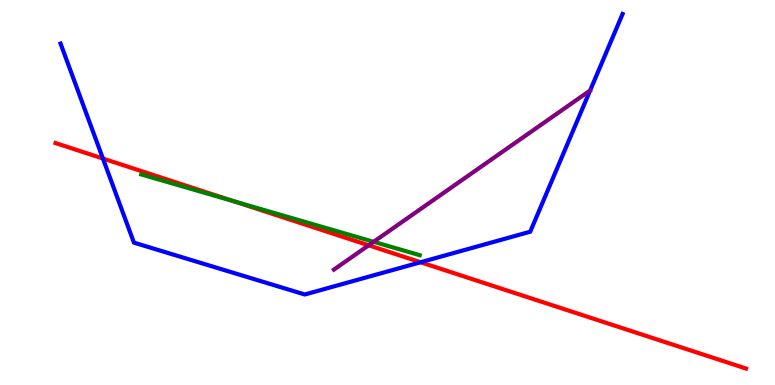[{'lines': ['blue', 'red'], 'intersections': [{'x': 1.33, 'y': 5.88}, {'x': 5.43, 'y': 3.19}]}, {'lines': ['green', 'red'], 'intersections': [{'x': 3.01, 'y': 4.77}]}, {'lines': ['purple', 'red'], 'intersections': [{'x': 4.76, 'y': 3.63}]}, {'lines': ['blue', 'green'], 'intersections': []}, {'lines': ['blue', 'purple'], 'intersections': []}, {'lines': ['green', 'purple'], 'intersections': [{'x': 4.82, 'y': 3.72}]}]